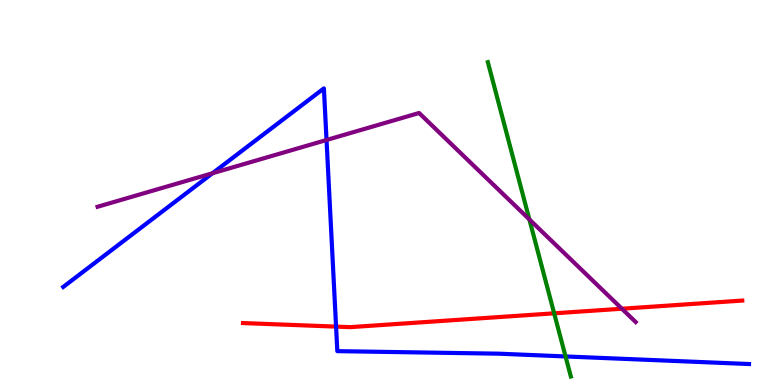[{'lines': ['blue', 'red'], 'intersections': [{'x': 4.34, 'y': 1.52}]}, {'lines': ['green', 'red'], 'intersections': [{'x': 7.15, 'y': 1.86}]}, {'lines': ['purple', 'red'], 'intersections': [{'x': 8.02, 'y': 1.98}]}, {'lines': ['blue', 'green'], 'intersections': [{'x': 7.3, 'y': 0.742}]}, {'lines': ['blue', 'purple'], 'intersections': [{'x': 2.74, 'y': 5.5}, {'x': 4.21, 'y': 6.36}]}, {'lines': ['green', 'purple'], 'intersections': [{'x': 6.83, 'y': 4.3}]}]